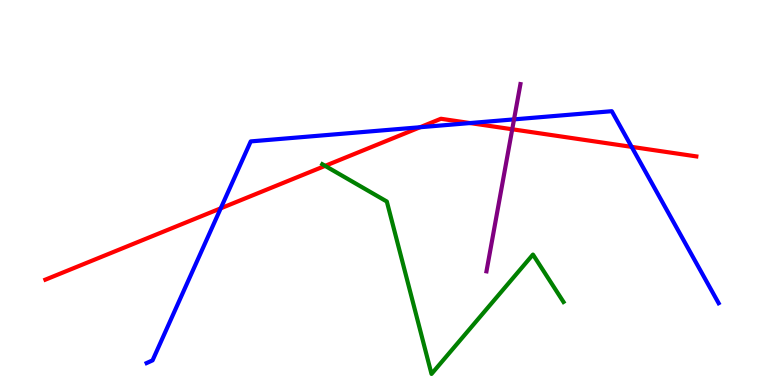[{'lines': ['blue', 'red'], 'intersections': [{'x': 2.85, 'y': 4.59}, {'x': 5.42, 'y': 6.7}, {'x': 6.07, 'y': 6.8}, {'x': 8.15, 'y': 6.19}]}, {'lines': ['green', 'red'], 'intersections': [{'x': 4.2, 'y': 5.69}]}, {'lines': ['purple', 'red'], 'intersections': [{'x': 6.61, 'y': 6.64}]}, {'lines': ['blue', 'green'], 'intersections': []}, {'lines': ['blue', 'purple'], 'intersections': [{'x': 6.63, 'y': 6.9}]}, {'lines': ['green', 'purple'], 'intersections': []}]